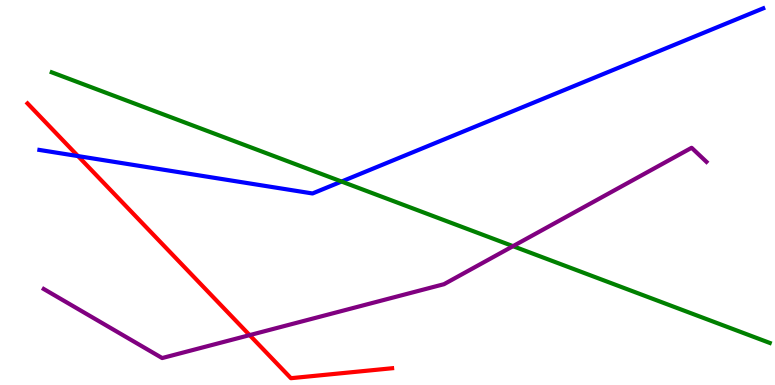[{'lines': ['blue', 'red'], 'intersections': [{'x': 1.01, 'y': 5.95}]}, {'lines': ['green', 'red'], 'intersections': []}, {'lines': ['purple', 'red'], 'intersections': [{'x': 3.22, 'y': 1.3}]}, {'lines': ['blue', 'green'], 'intersections': [{'x': 4.41, 'y': 5.28}]}, {'lines': ['blue', 'purple'], 'intersections': []}, {'lines': ['green', 'purple'], 'intersections': [{'x': 6.62, 'y': 3.61}]}]